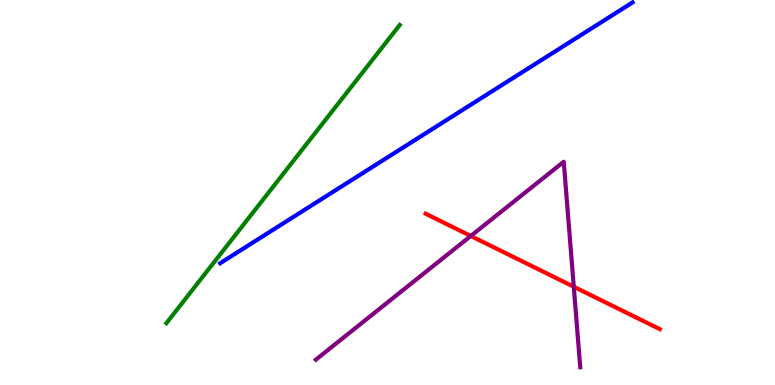[{'lines': ['blue', 'red'], 'intersections': []}, {'lines': ['green', 'red'], 'intersections': []}, {'lines': ['purple', 'red'], 'intersections': [{'x': 6.07, 'y': 3.87}, {'x': 7.4, 'y': 2.55}]}, {'lines': ['blue', 'green'], 'intersections': []}, {'lines': ['blue', 'purple'], 'intersections': []}, {'lines': ['green', 'purple'], 'intersections': []}]